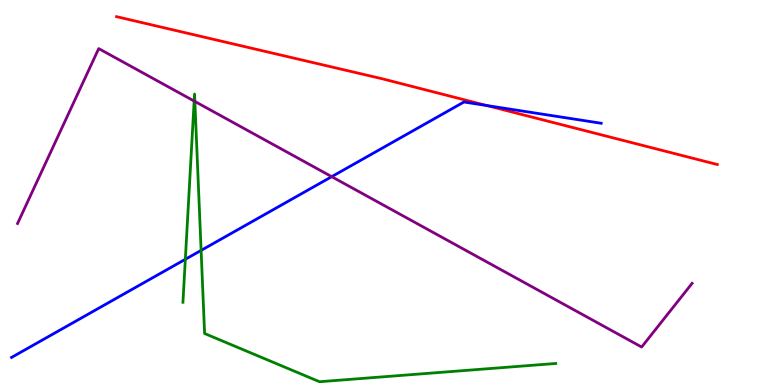[{'lines': ['blue', 'red'], 'intersections': [{'x': 6.28, 'y': 7.26}]}, {'lines': ['green', 'red'], 'intersections': []}, {'lines': ['purple', 'red'], 'intersections': []}, {'lines': ['blue', 'green'], 'intersections': [{'x': 2.39, 'y': 3.26}, {'x': 2.59, 'y': 3.5}]}, {'lines': ['blue', 'purple'], 'intersections': [{'x': 4.28, 'y': 5.41}]}, {'lines': ['green', 'purple'], 'intersections': [{'x': 2.51, 'y': 7.38}, {'x': 2.51, 'y': 7.37}]}]